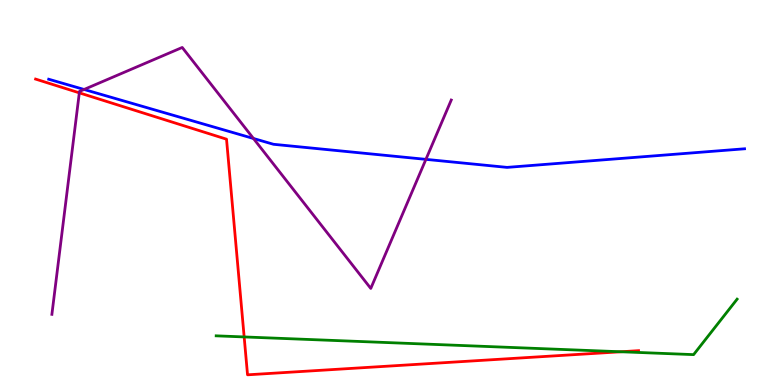[{'lines': ['blue', 'red'], 'intersections': []}, {'lines': ['green', 'red'], 'intersections': [{'x': 3.15, 'y': 1.25}, {'x': 8.01, 'y': 0.863}]}, {'lines': ['purple', 'red'], 'intersections': [{'x': 1.02, 'y': 7.59}]}, {'lines': ['blue', 'green'], 'intersections': []}, {'lines': ['blue', 'purple'], 'intersections': [{'x': 1.08, 'y': 7.68}, {'x': 3.27, 'y': 6.4}, {'x': 5.5, 'y': 5.86}]}, {'lines': ['green', 'purple'], 'intersections': []}]